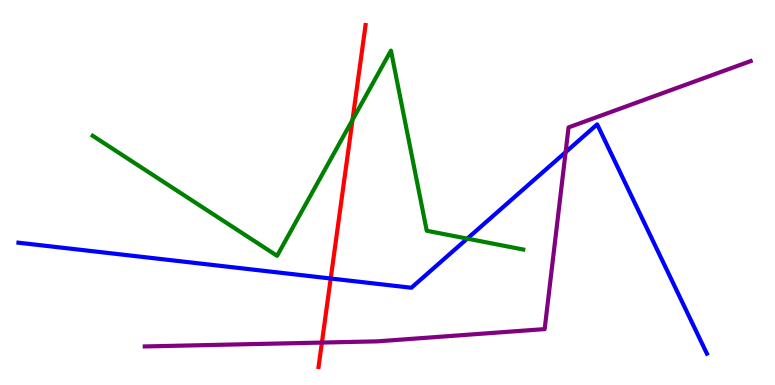[{'lines': ['blue', 'red'], 'intersections': [{'x': 4.27, 'y': 2.77}]}, {'lines': ['green', 'red'], 'intersections': [{'x': 4.55, 'y': 6.89}]}, {'lines': ['purple', 'red'], 'intersections': [{'x': 4.15, 'y': 1.1}]}, {'lines': ['blue', 'green'], 'intersections': [{'x': 6.03, 'y': 3.8}]}, {'lines': ['blue', 'purple'], 'intersections': [{'x': 7.3, 'y': 6.05}]}, {'lines': ['green', 'purple'], 'intersections': []}]